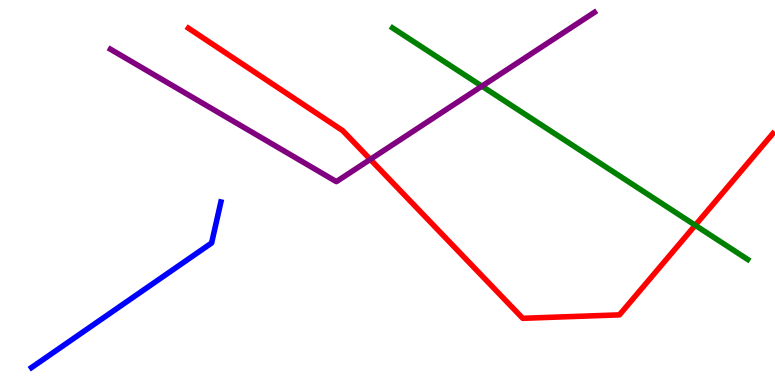[{'lines': ['blue', 'red'], 'intersections': []}, {'lines': ['green', 'red'], 'intersections': [{'x': 8.97, 'y': 4.15}]}, {'lines': ['purple', 'red'], 'intersections': [{'x': 4.78, 'y': 5.86}]}, {'lines': ['blue', 'green'], 'intersections': []}, {'lines': ['blue', 'purple'], 'intersections': []}, {'lines': ['green', 'purple'], 'intersections': [{'x': 6.22, 'y': 7.76}]}]